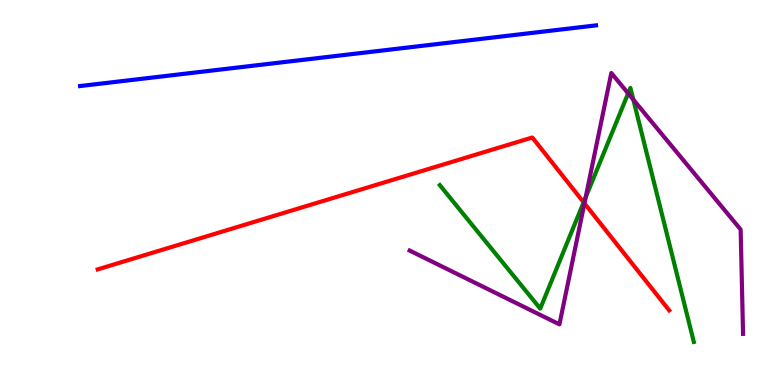[{'lines': ['blue', 'red'], 'intersections': []}, {'lines': ['green', 'red'], 'intersections': [{'x': 7.53, 'y': 4.74}]}, {'lines': ['purple', 'red'], 'intersections': [{'x': 7.54, 'y': 4.72}]}, {'lines': ['blue', 'green'], 'intersections': []}, {'lines': ['blue', 'purple'], 'intersections': []}, {'lines': ['green', 'purple'], 'intersections': [{'x': 7.56, 'y': 4.87}, {'x': 8.11, 'y': 7.57}, {'x': 8.17, 'y': 7.41}]}]